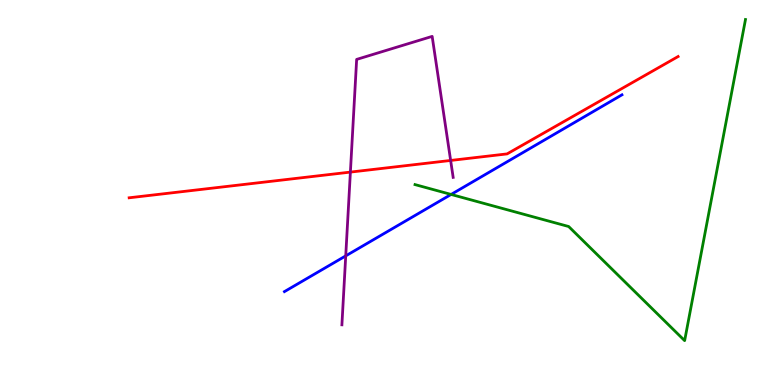[{'lines': ['blue', 'red'], 'intersections': []}, {'lines': ['green', 'red'], 'intersections': []}, {'lines': ['purple', 'red'], 'intersections': [{'x': 4.52, 'y': 5.53}, {'x': 5.81, 'y': 5.83}]}, {'lines': ['blue', 'green'], 'intersections': [{'x': 5.82, 'y': 4.95}]}, {'lines': ['blue', 'purple'], 'intersections': [{'x': 4.46, 'y': 3.35}]}, {'lines': ['green', 'purple'], 'intersections': []}]